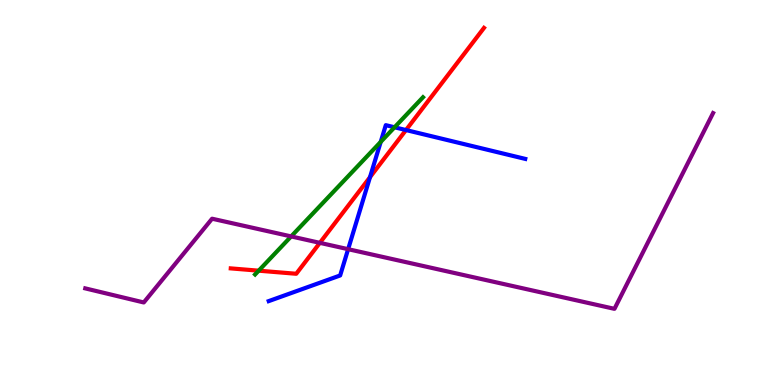[{'lines': ['blue', 'red'], 'intersections': [{'x': 4.77, 'y': 5.4}, {'x': 5.24, 'y': 6.62}]}, {'lines': ['green', 'red'], 'intersections': [{'x': 3.34, 'y': 2.97}]}, {'lines': ['purple', 'red'], 'intersections': [{'x': 4.13, 'y': 3.69}]}, {'lines': ['blue', 'green'], 'intersections': [{'x': 4.91, 'y': 6.31}, {'x': 5.09, 'y': 6.69}]}, {'lines': ['blue', 'purple'], 'intersections': [{'x': 4.49, 'y': 3.53}]}, {'lines': ['green', 'purple'], 'intersections': [{'x': 3.76, 'y': 3.86}]}]